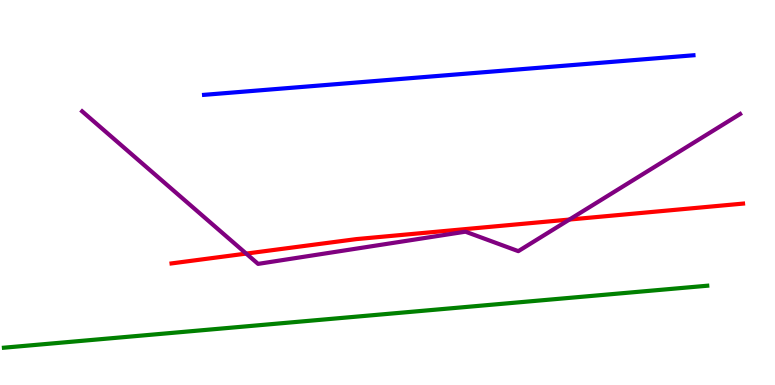[{'lines': ['blue', 'red'], 'intersections': []}, {'lines': ['green', 'red'], 'intersections': []}, {'lines': ['purple', 'red'], 'intersections': [{'x': 3.18, 'y': 3.41}, {'x': 7.35, 'y': 4.3}]}, {'lines': ['blue', 'green'], 'intersections': []}, {'lines': ['blue', 'purple'], 'intersections': []}, {'lines': ['green', 'purple'], 'intersections': []}]